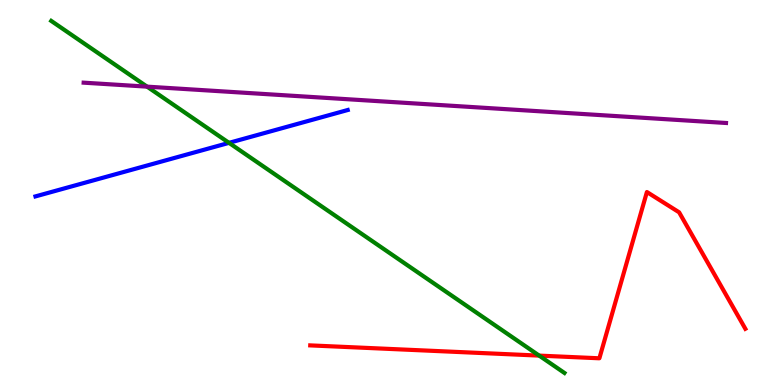[{'lines': ['blue', 'red'], 'intersections': []}, {'lines': ['green', 'red'], 'intersections': [{'x': 6.96, 'y': 0.763}]}, {'lines': ['purple', 'red'], 'intersections': []}, {'lines': ['blue', 'green'], 'intersections': [{'x': 2.95, 'y': 6.29}]}, {'lines': ['blue', 'purple'], 'intersections': []}, {'lines': ['green', 'purple'], 'intersections': [{'x': 1.9, 'y': 7.75}]}]